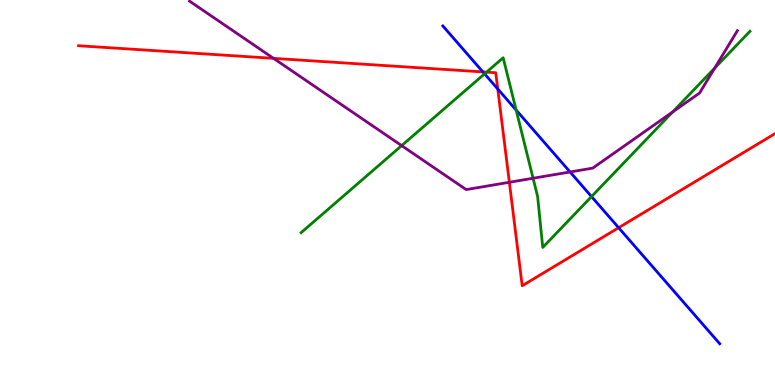[{'lines': ['blue', 'red'], 'intersections': [{'x': 6.23, 'y': 8.13}, {'x': 6.42, 'y': 7.69}, {'x': 7.98, 'y': 4.09}]}, {'lines': ['green', 'red'], 'intersections': [{'x': 6.28, 'y': 8.13}]}, {'lines': ['purple', 'red'], 'intersections': [{'x': 3.53, 'y': 8.48}, {'x': 6.57, 'y': 5.27}]}, {'lines': ['blue', 'green'], 'intersections': [{'x': 6.25, 'y': 8.08}, {'x': 6.66, 'y': 7.14}, {'x': 7.63, 'y': 4.89}]}, {'lines': ['blue', 'purple'], 'intersections': [{'x': 7.36, 'y': 5.53}]}, {'lines': ['green', 'purple'], 'intersections': [{'x': 5.18, 'y': 6.22}, {'x': 6.88, 'y': 5.37}, {'x': 8.68, 'y': 7.09}, {'x': 9.22, 'y': 8.23}]}]